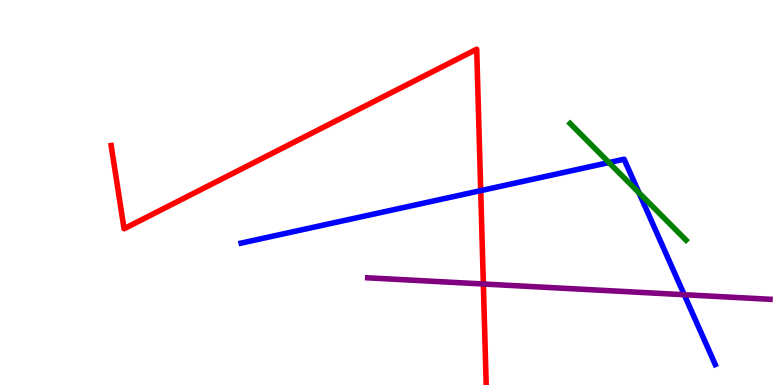[{'lines': ['blue', 'red'], 'intersections': [{'x': 6.2, 'y': 5.05}]}, {'lines': ['green', 'red'], 'intersections': []}, {'lines': ['purple', 'red'], 'intersections': [{'x': 6.24, 'y': 2.62}]}, {'lines': ['blue', 'green'], 'intersections': [{'x': 7.86, 'y': 5.78}, {'x': 8.24, 'y': 4.99}]}, {'lines': ['blue', 'purple'], 'intersections': [{'x': 8.83, 'y': 2.35}]}, {'lines': ['green', 'purple'], 'intersections': []}]